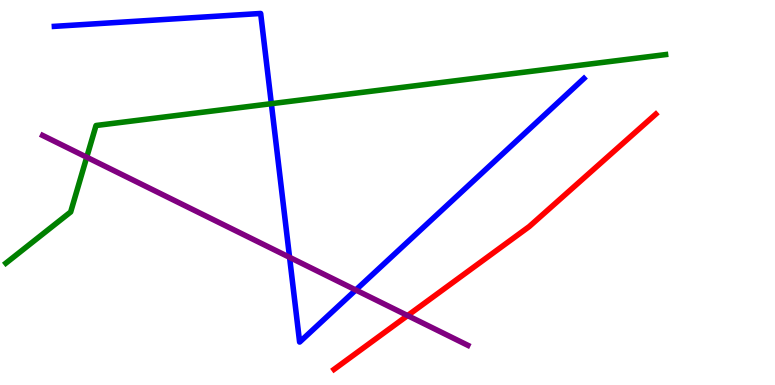[{'lines': ['blue', 'red'], 'intersections': []}, {'lines': ['green', 'red'], 'intersections': []}, {'lines': ['purple', 'red'], 'intersections': [{'x': 5.26, 'y': 1.8}]}, {'lines': ['blue', 'green'], 'intersections': [{'x': 3.5, 'y': 7.31}]}, {'lines': ['blue', 'purple'], 'intersections': [{'x': 3.74, 'y': 3.32}, {'x': 4.59, 'y': 2.47}]}, {'lines': ['green', 'purple'], 'intersections': [{'x': 1.12, 'y': 5.92}]}]